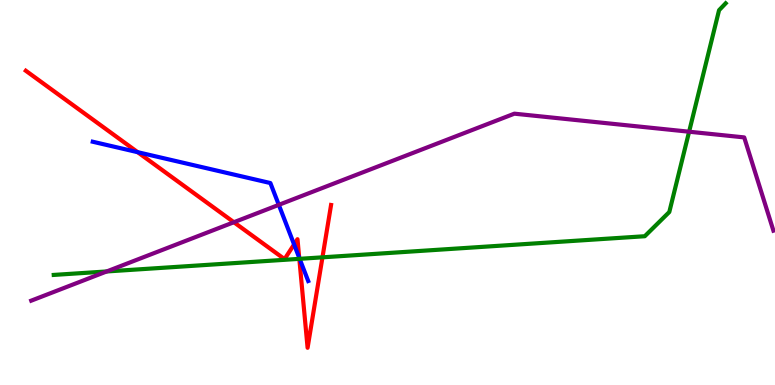[{'lines': ['blue', 'red'], 'intersections': [{'x': 1.78, 'y': 6.05}, {'x': 3.79, 'y': 3.65}, {'x': 3.86, 'y': 3.31}]}, {'lines': ['green', 'red'], 'intersections': [{'x': 3.86, 'y': 3.28}, {'x': 4.16, 'y': 3.32}]}, {'lines': ['purple', 'red'], 'intersections': [{'x': 3.02, 'y': 4.23}]}, {'lines': ['blue', 'green'], 'intersections': [{'x': 3.87, 'y': 3.28}]}, {'lines': ['blue', 'purple'], 'intersections': [{'x': 3.6, 'y': 4.68}]}, {'lines': ['green', 'purple'], 'intersections': [{'x': 1.38, 'y': 2.95}, {'x': 8.89, 'y': 6.58}]}]